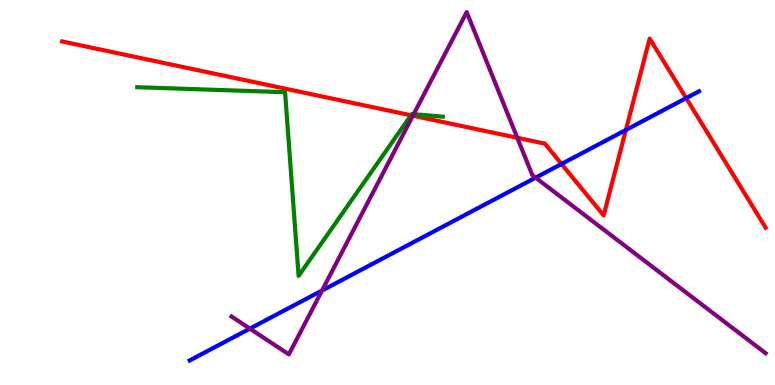[{'lines': ['blue', 'red'], 'intersections': [{'x': 7.25, 'y': 5.74}, {'x': 8.08, 'y': 6.62}, {'x': 8.85, 'y': 7.45}]}, {'lines': ['green', 'red'], 'intersections': [{'x': 5.3, 'y': 7.01}]}, {'lines': ['purple', 'red'], 'intersections': [{'x': 5.33, 'y': 7.0}, {'x': 6.67, 'y': 6.42}]}, {'lines': ['blue', 'green'], 'intersections': []}, {'lines': ['blue', 'purple'], 'intersections': [{'x': 3.22, 'y': 1.46}, {'x': 4.16, 'y': 2.45}, {'x': 6.91, 'y': 5.39}]}, {'lines': ['green', 'purple'], 'intersections': [{'x': 5.34, 'y': 7.03}]}]